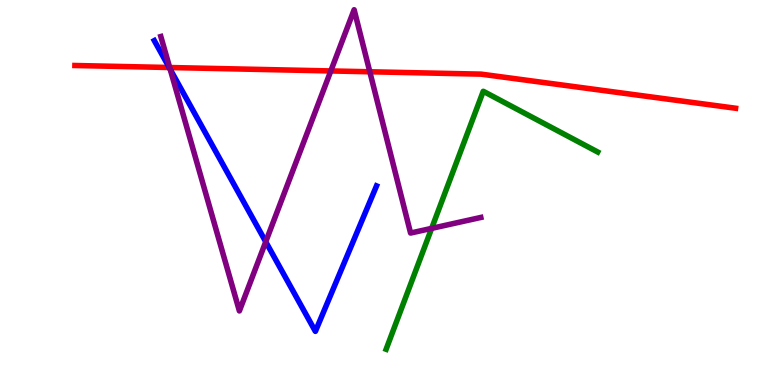[{'lines': ['blue', 'red'], 'intersections': [{'x': 2.18, 'y': 8.25}]}, {'lines': ['green', 'red'], 'intersections': []}, {'lines': ['purple', 'red'], 'intersections': [{'x': 2.19, 'y': 8.25}, {'x': 4.27, 'y': 8.16}, {'x': 4.77, 'y': 8.14}]}, {'lines': ['blue', 'green'], 'intersections': []}, {'lines': ['blue', 'purple'], 'intersections': [{'x': 2.2, 'y': 8.2}, {'x': 3.43, 'y': 3.72}]}, {'lines': ['green', 'purple'], 'intersections': [{'x': 5.57, 'y': 4.07}]}]